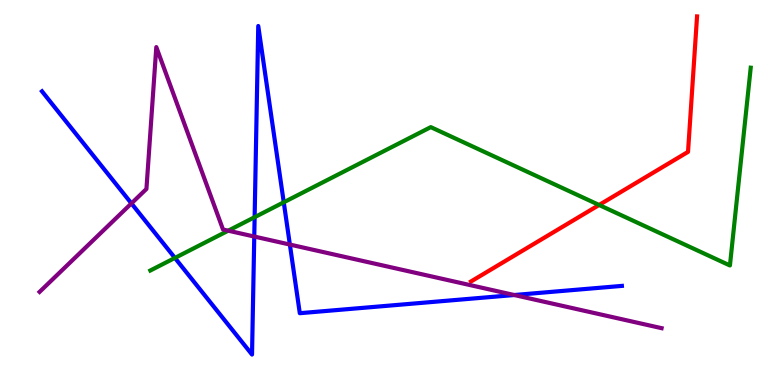[{'lines': ['blue', 'red'], 'intersections': []}, {'lines': ['green', 'red'], 'intersections': [{'x': 7.73, 'y': 4.68}]}, {'lines': ['purple', 'red'], 'intersections': []}, {'lines': ['blue', 'green'], 'intersections': [{'x': 2.26, 'y': 3.3}, {'x': 3.29, 'y': 4.36}, {'x': 3.66, 'y': 4.75}]}, {'lines': ['blue', 'purple'], 'intersections': [{'x': 1.7, 'y': 4.72}, {'x': 3.28, 'y': 3.86}, {'x': 3.74, 'y': 3.65}, {'x': 6.64, 'y': 2.34}]}, {'lines': ['green', 'purple'], 'intersections': [{'x': 2.94, 'y': 4.01}]}]